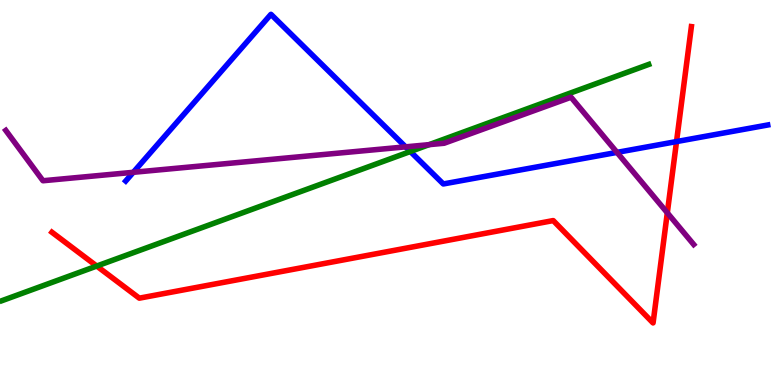[{'lines': ['blue', 'red'], 'intersections': [{'x': 8.73, 'y': 6.32}]}, {'lines': ['green', 'red'], 'intersections': [{'x': 1.25, 'y': 3.09}]}, {'lines': ['purple', 'red'], 'intersections': [{'x': 8.61, 'y': 4.47}]}, {'lines': ['blue', 'green'], 'intersections': [{'x': 5.29, 'y': 6.06}]}, {'lines': ['blue', 'purple'], 'intersections': [{'x': 1.72, 'y': 5.52}, {'x': 5.23, 'y': 6.19}, {'x': 7.96, 'y': 6.04}]}, {'lines': ['green', 'purple'], 'intersections': [{'x': 5.54, 'y': 6.24}]}]